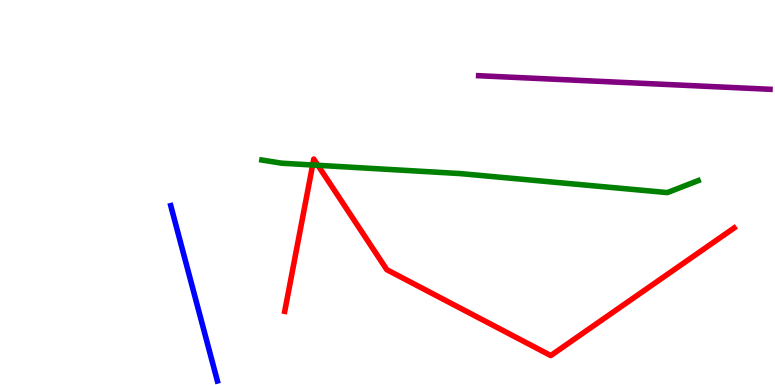[{'lines': ['blue', 'red'], 'intersections': []}, {'lines': ['green', 'red'], 'intersections': [{'x': 4.03, 'y': 5.71}, {'x': 4.1, 'y': 5.71}]}, {'lines': ['purple', 'red'], 'intersections': []}, {'lines': ['blue', 'green'], 'intersections': []}, {'lines': ['blue', 'purple'], 'intersections': []}, {'lines': ['green', 'purple'], 'intersections': []}]